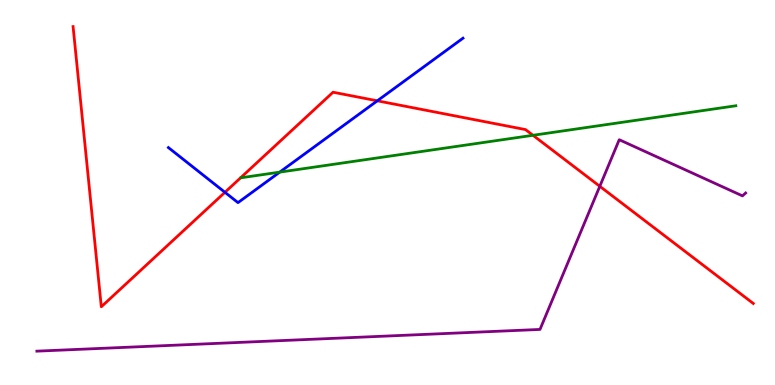[{'lines': ['blue', 'red'], 'intersections': [{'x': 2.9, 'y': 5.01}, {'x': 4.87, 'y': 7.38}]}, {'lines': ['green', 'red'], 'intersections': [{'x': 6.88, 'y': 6.49}]}, {'lines': ['purple', 'red'], 'intersections': [{'x': 7.74, 'y': 5.16}]}, {'lines': ['blue', 'green'], 'intersections': [{'x': 3.61, 'y': 5.53}]}, {'lines': ['blue', 'purple'], 'intersections': []}, {'lines': ['green', 'purple'], 'intersections': []}]